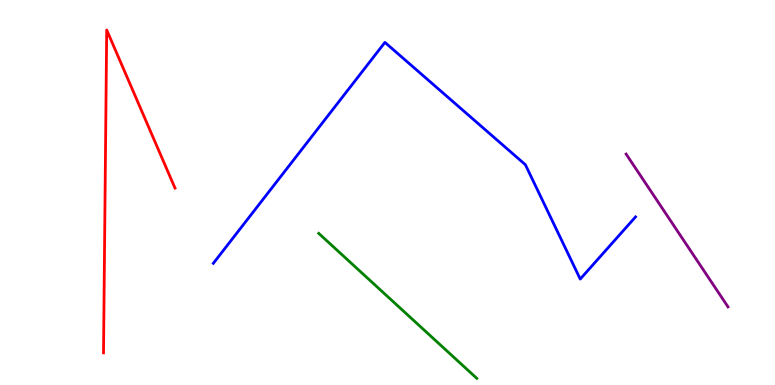[{'lines': ['blue', 'red'], 'intersections': []}, {'lines': ['green', 'red'], 'intersections': []}, {'lines': ['purple', 'red'], 'intersections': []}, {'lines': ['blue', 'green'], 'intersections': []}, {'lines': ['blue', 'purple'], 'intersections': []}, {'lines': ['green', 'purple'], 'intersections': []}]